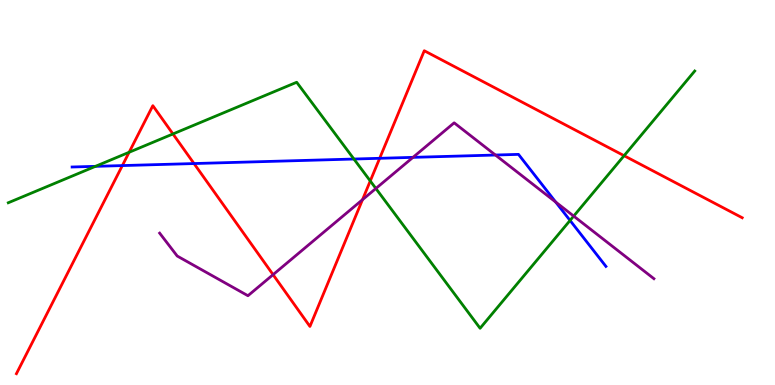[{'lines': ['blue', 'red'], 'intersections': [{'x': 1.58, 'y': 5.7}, {'x': 2.5, 'y': 5.75}, {'x': 4.9, 'y': 5.89}]}, {'lines': ['green', 'red'], 'intersections': [{'x': 1.67, 'y': 6.04}, {'x': 2.23, 'y': 6.52}, {'x': 4.78, 'y': 5.3}, {'x': 8.05, 'y': 5.96}]}, {'lines': ['purple', 'red'], 'intersections': [{'x': 3.52, 'y': 2.87}, {'x': 4.68, 'y': 4.81}]}, {'lines': ['blue', 'green'], 'intersections': [{'x': 1.23, 'y': 5.68}, {'x': 4.57, 'y': 5.87}, {'x': 7.36, 'y': 4.27}]}, {'lines': ['blue', 'purple'], 'intersections': [{'x': 5.33, 'y': 5.91}, {'x': 6.39, 'y': 5.97}, {'x': 7.17, 'y': 4.75}]}, {'lines': ['green', 'purple'], 'intersections': [{'x': 4.85, 'y': 5.1}, {'x': 7.4, 'y': 4.39}]}]